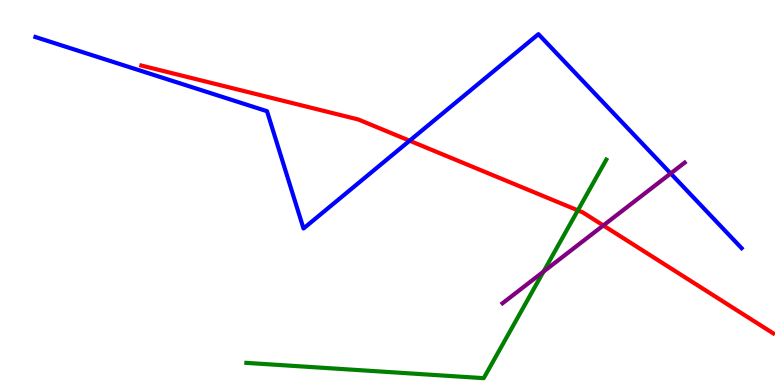[{'lines': ['blue', 'red'], 'intersections': [{'x': 5.29, 'y': 6.34}]}, {'lines': ['green', 'red'], 'intersections': [{'x': 7.46, 'y': 4.54}]}, {'lines': ['purple', 'red'], 'intersections': [{'x': 7.78, 'y': 4.14}]}, {'lines': ['blue', 'green'], 'intersections': []}, {'lines': ['blue', 'purple'], 'intersections': [{'x': 8.65, 'y': 5.49}]}, {'lines': ['green', 'purple'], 'intersections': [{'x': 7.01, 'y': 2.94}]}]